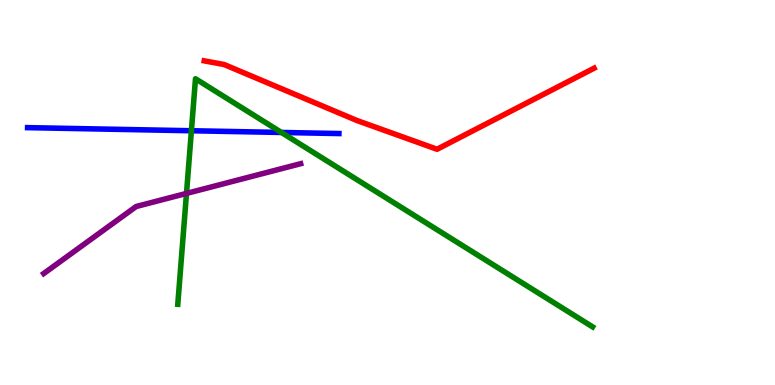[{'lines': ['blue', 'red'], 'intersections': []}, {'lines': ['green', 'red'], 'intersections': []}, {'lines': ['purple', 'red'], 'intersections': []}, {'lines': ['blue', 'green'], 'intersections': [{'x': 2.47, 'y': 6.6}, {'x': 3.63, 'y': 6.56}]}, {'lines': ['blue', 'purple'], 'intersections': []}, {'lines': ['green', 'purple'], 'intersections': [{'x': 2.41, 'y': 4.98}]}]